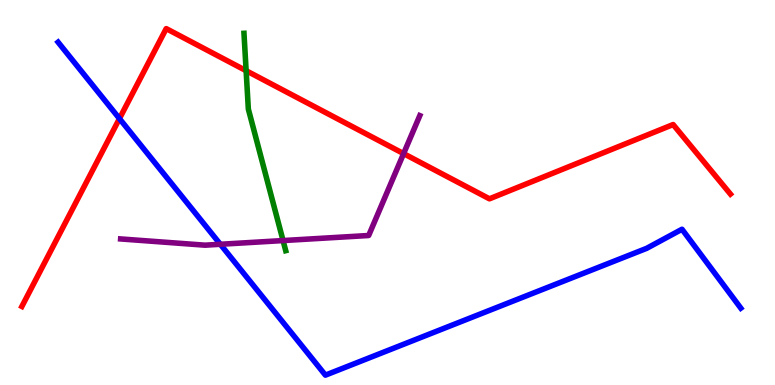[{'lines': ['blue', 'red'], 'intersections': [{'x': 1.54, 'y': 6.92}]}, {'lines': ['green', 'red'], 'intersections': [{'x': 3.18, 'y': 8.16}]}, {'lines': ['purple', 'red'], 'intersections': [{'x': 5.21, 'y': 6.01}]}, {'lines': ['blue', 'green'], 'intersections': []}, {'lines': ['blue', 'purple'], 'intersections': [{'x': 2.84, 'y': 3.66}]}, {'lines': ['green', 'purple'], 'intersections': [{'x': 3.65, 'y': 3.75}]}]